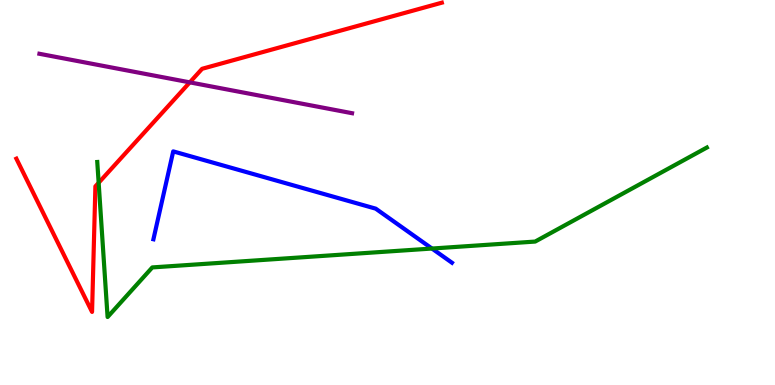[{'lines': ['blue', 'red'], 'intersections': []}, {'lines': ['green', 'red'], 'intersections': [{'x': 1.27, 'y': 5.25}]}, {'lines': ['purple', 'red'], 'intersections': [{'x': 2.45, 'y': 7.86}]}, {'lines': ['blue', 'green'], 'intersections': [{'x': 5.57, 'y': 3.54}]}, {'lines': ['blue', 'purple'], 'intersections': []}, {'lines': ['green', 'purple'], 'intersections': []}]